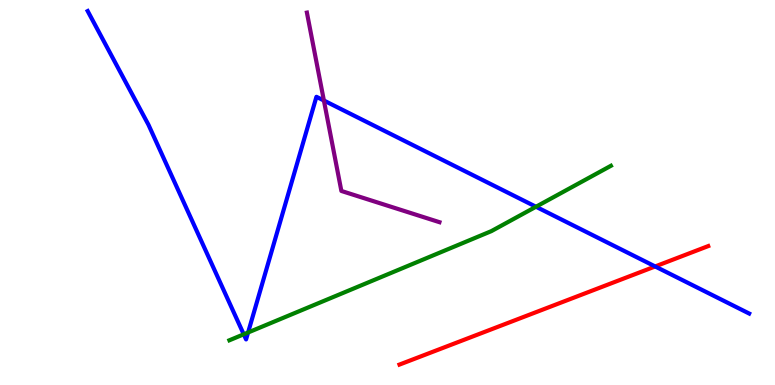[{'lines': ['blue', 'red'], 'intersections': [{'x': 8.45, 'y': 3.08}]}, {'lines': ['green', 'red'], 'intersections': []}, {'lines': ['purple', 'red'], 'intersections': []}, {'lines': ['blue', 'green'], 'intersections': [{'x': 3.15, 'y': 1.32}, {'x': 3.2, 'y': 1.36}, {'x': 6.92, 'y': 4.63}]}, {'lines': ['blue', 'purple'], 'intersections': [{'x': 4.18, 'y': 7.39}]}, {'lines': ['green', 'purple'], 'intersections': []}]